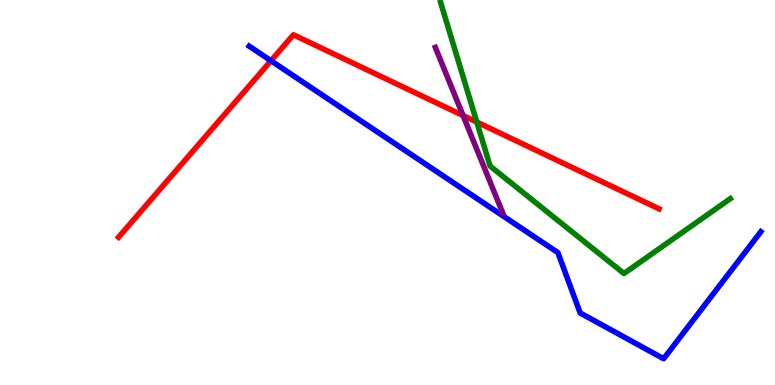[{'lines': ['blue', 'red'], 'intersections': [{'x': 3.5, 'y': 8.42}]}, {'lines': ['green', 'red'], 'intersections': [{'x': 6.15, 'y': 6.83}]}, {'lines': ['purple', 'red'], 'intersections': [{'x': 5.98, 'y': 7.0}]}, {'lines': ['blue', 'green'], 'intersections': []}, {'lines': ['blue', 'purple'], 'intersections': []}, {'lines': ['green', 'purple'], 'intersections': []}]